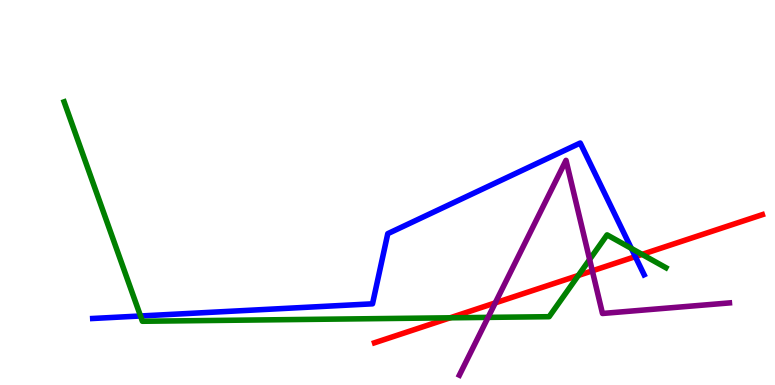[{'lines': ['blue', 'red'], 'intersections': [{'x': 8.2, 'y': 3.33}]}, {'lines': ['green', 'red'], 'intersections': [{'x': 5.81, 'y': 1.75}, {'x': 7.46, 'y': 2.85}, {'x': 8.28, 'y': 3.39}]}, {'lines': ['purple', 'red'], 'intersections': [{'x': 6.39, 'y': 2.13}, {'x': 7.64, 'y': 2.97}]}, {'lines': ['blue', 'green'], 'intersections': [{'x': 1.81, 'y': 1.79}, {'x': 8.15, 'y': 3.55}]}, {'lines': ['blue', 'purple'], 'intersections': []}, {'lines': ['green', 'purple'], 'intersections': [{'x': 6.3, 'y': 1.76}, {'x': 7.61, 'y': 3.26}]}]